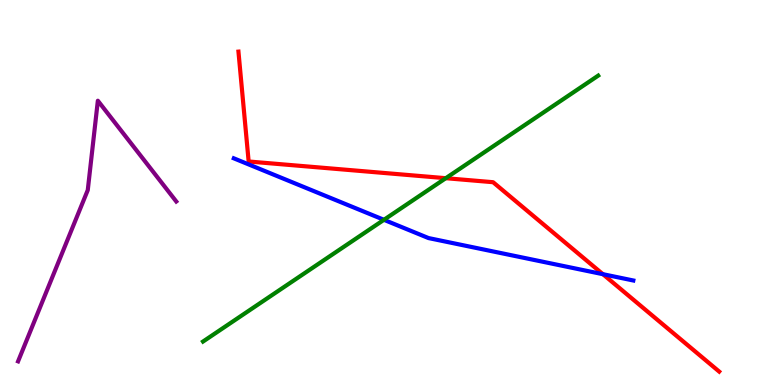[{'lines': ['blue', 'red'], 'intersections': [{'x': 7.78, 'y': 2.88}]}, {'lines': ['green', 'red'], 'intersections': [{'x': 5.75, 'y': 5.37}]}, {'lines': ['purple', 'red'], 'intersections': []}, {'lines': ['blue', 'green'], 'intersections': [{'x': 4.95, 'y': 4.29}]}, {'lines': ['blue', 'purple'], 'intersections': []}, {'lines': ['green', 'purple'], 'intersections': []}]